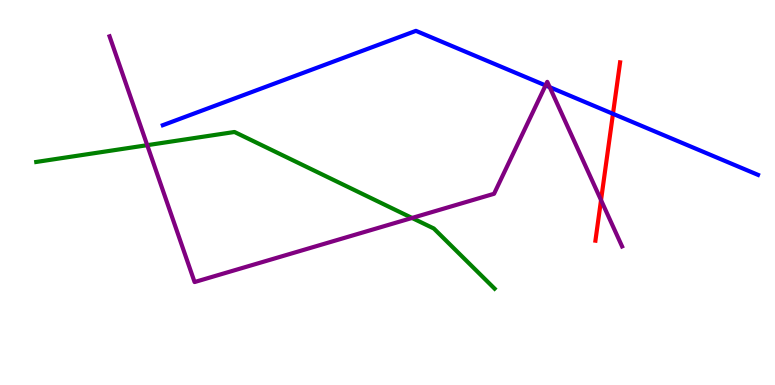[{'lines': ['blue', 'red'], 'intersections': [{'x': 7.91, 'y': 7.04}]}, {'lines': ['green', 'red'], 'intersections': []}, {'lines': ['purple', 'red'], 'intersections': [{'x': 7.76, 'y': 4.8}]}, {'lines': ['blue', 'green'], 'intersections': []}, {'lines': ['blue', 'purple'], 'intersections': [{'x': 7.04, 'y': 7.78}, {'x': 7.09, 'y': 7.74}]}, {'lines': ['green', 'purple'], 'intersections': [{'x': 1.9, 'y': 6.23}, {'x': 5.32, 'y': 4.34}]}]